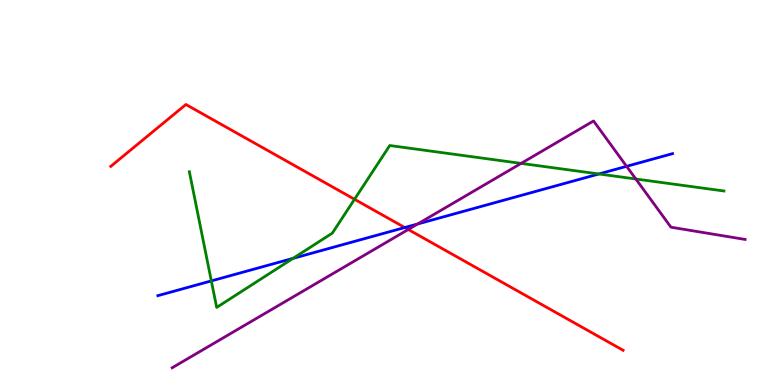[{'lines': ['blue', 'red'], 'intersections': [{'x': 5.22, 'y': 4.09}]}, {'lines': ['green', 'red'], 'intersections': [{'x': 4.57, 'y': 4.82}]}, {'lines': ['purple', 'red'], 'intersections': [{'x': 5.27, 'y': 4.04}]}, {'lines': ['blue', 'green'], 'intersections': [{'x': 2.73, 'y': 2.7}, {'x': 3.78, 'y': 3.29}, {'x': 7.73, 'y': 5.48}]}, {'lines': ['blue', 'purple'], 'intersections': [{'x': 5.39, 'y': 4.18}, {'x': 8.09, 'y': 5.68}]}, {'lines': ['green', 'purple'], 'intersections': [{'x': 6.72, 'y': 5.76}, {'x': 8.2, 'y': 5.35}]}]